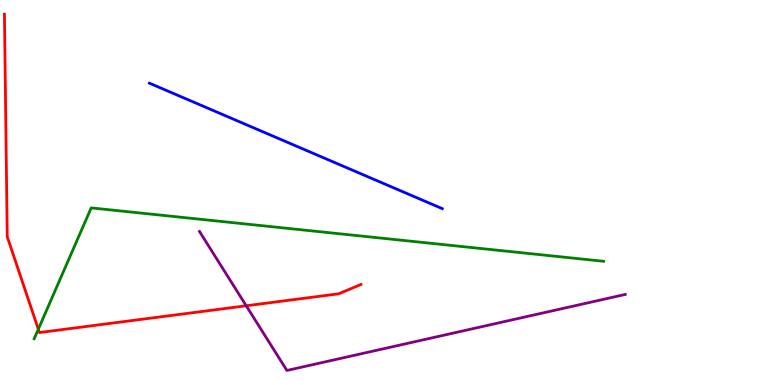[{'lines': ['blue', 'red'], 'intersections': []}, {'lines': ['green', 'red'], 'intersections': [{'x': 0.495, 'y': 1.45}]}, {'lines': ['purple', 'red'], 'intersections': [{'x': 3.18, 'y': 2.06}]}, {'lines': ['blue', 'green'], 'intersections': []}, {'lines': ['blue', 'purple'], 'intersections': []}, {'lines': ['green', 'purple'], 'intersections': []}]